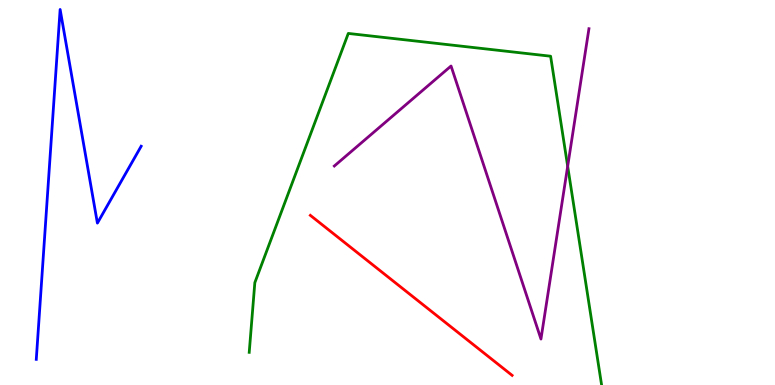[{'lines': ['blue', 'red'], 'intersections': []}, {'lines': ['green', 'red'], 'intersections': []}, {'lines': ['purple', 'red'], 'intersections': []}, {'lines': ['blue', 'green'], 'intersections': []}, {'lines': ['blue', 'purple'], 'intersections': []}, {'lines': ['green', 'purple'], 'intersections': [{'x': 7.32, 'y': 5.68}]}]